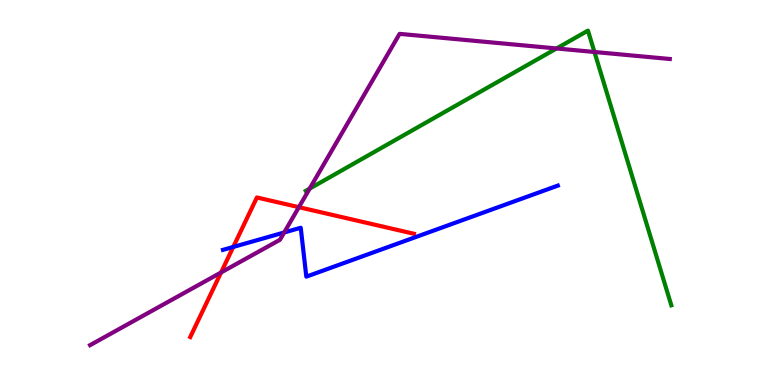[{'lines': ['blue', 'red'], 'intersections': [{'x': 3.01, 'y': 3.59}]}, {'lines': ['green', 'red'], 'intersections': []}, {'lines': ['purple', 'red'], 'intersections': [{'x': 2.85, 'y': 2.92}, {'x': 3.86, 'y': 4.62}]}, {'lines': ['blue', 'green'], 'intersections': []}, {'lines': ['blue', 'purple'], 'intersections': [{'x': 3.67, 'y': 3.96}]}, {'lines': ['green', 'purple'], 'intersections': [{'x': 4.0, 'y': 5.1}, {'x': 7.18, 'y': 8.74}, {'x': 7.67, 'y': 8.65}]}]